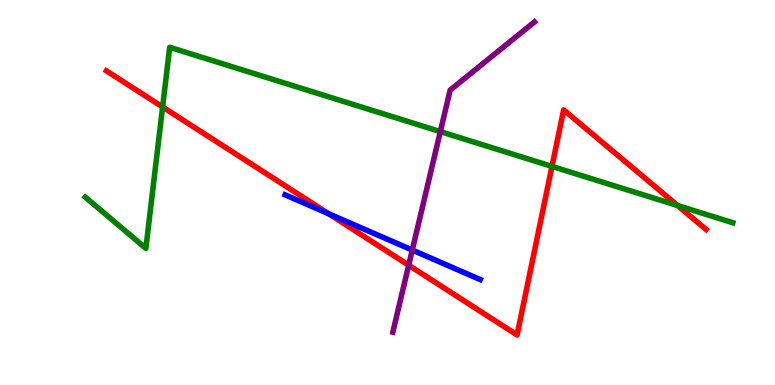[{'lines': ['blue', 'red'], 'intersections': [{'x': 4.24, 'y': 4.45}]}, {'lines': ['green', 'red'], 'intersections': [{'x': 2.1, 'y': 7.22}, {'x': 7.12, 'y': 5.68}, {'x': 8.74, 'y': 4.66}]}, {'lines': ['purple', 'red'], 'intersections': [{'x': 5.27, 'y': 3.11}]}, {'lines': ['blue', 'green'], 'intersections': []}, {'lines': ['blue', 'purple'], 'intersections': [{'x': 5.32, 'y': 3.5}]}, {'lines': ['green', 'purple'], 'intersections': [{'x': 5.68, 'y': 6.58}]}]